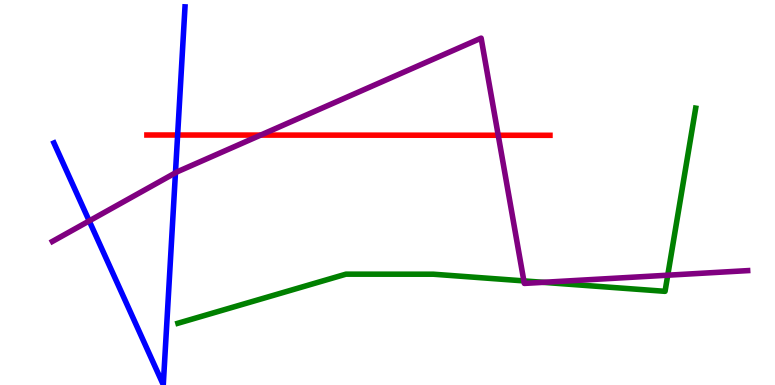[{'lines': ['blue', 'red'], 'intersections': [{'x': 2.29, 'y': 6.49}]}, {'lines': ['green', 'red'], 'intersections': []}, {'lines': ['purple', 'red'], 'intersections': [{'x': 3.36, 'y': 6.49}, {'x': 6.43, 'y': 6.49}]}, {'lines': ['blue', 'green'], 'intersections': []}, {'lines': ['blue', 'purple'], 'intersections': [{'x': 1.15, 'y': 4.26}, {'x': 2.26, 'y': 5.51}]}, {'lines': ['green', 'purple'], 'intersections': [{'x': 6.76, 'y': 2.7}, {'x': 7.01, 'y': 2.67}, {'x': 8.62, 'y': 2.85}]}]